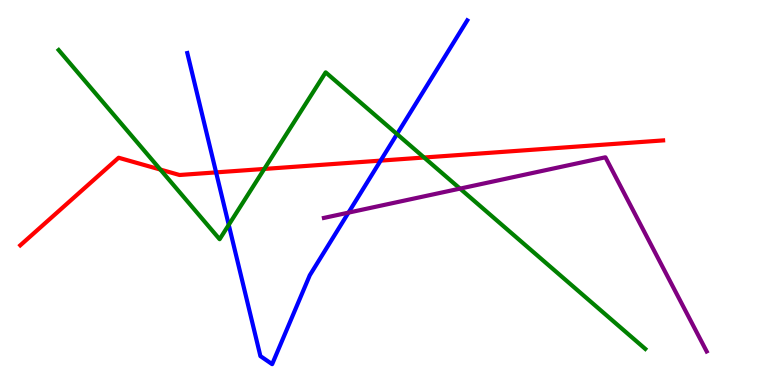[{'lines': ['blue', 'red'], 'intersections': [{'x': 2.79, 'y': 5.52}, {'x': 4.91, 'y': 5.83}]}, {'lines': ['green', 'red'], 'intersections': [{'x': 2.07, 'y': 5.6}, {'x': 3.41, 'y': 5.61}, {'x': 5.47, 'y': 5.91}]}, {'lines': ['purple', 'red'], 'intersections': []}, {'lines': ['blue', 'green'], 'intersections': [{'x': 2.95, 'y': 4.16}, {'x': 5.12, 'y': 6.52}]}, {'lines': ['blue', 'purple'], 'intersections': [{'x': 4.5, 'y': 4.48}]}, {'lines': ['green', 'purple'], 'intersections': [{'x': 5.94, 'y': 5.1}]}]